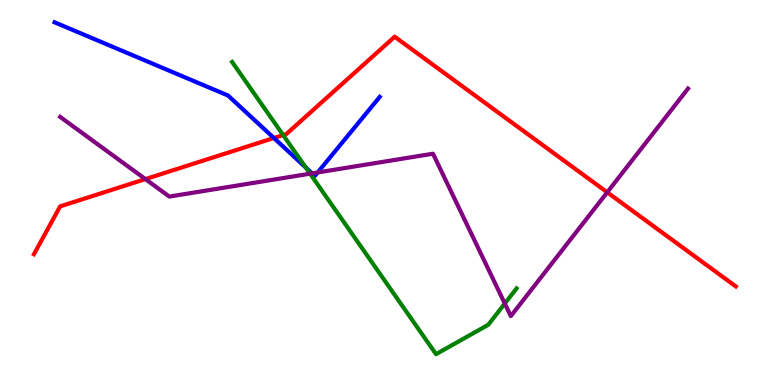[{'lines': ['blue', 'red'], 'intersections': [{'x': 3.53, 'y': 6.42}]}, {'lines': ['green', 'red'], 'intersections': [{'x': 3.65, 'y': 6.49}]}, {'lines': ['purple', 'red'], 'intersections': [{'x': 1.88, 'y': 5.35}, {'x': 7.84, 'y': 5.0}]}, {'lines': ['blue', 'green'], 'intersections': [{'x': 3.95, 'y': 5.65}]}, {'lines': ['blue', 'purple'], 'intersections': [{'x': 4.03, 'y': 5.5}, {'x': 4.1, 'y': 5.52}]}, {'lines': ['green', 'purple'], 'intersections': [{'x': 4.0, 'y': 5.49}, {'x': 6.51, 'y': 2.12}]}]